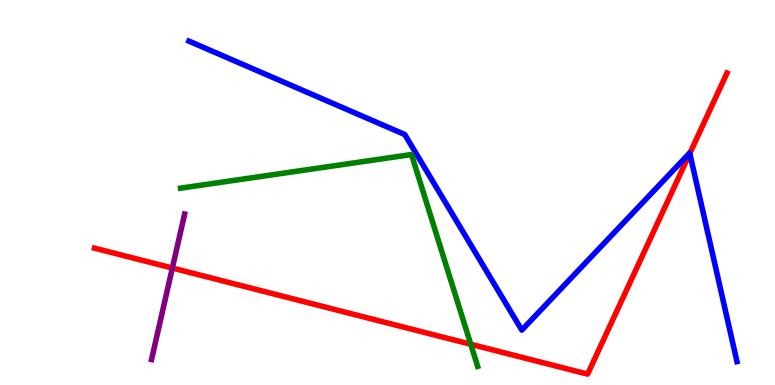[{'lines': ['blue', 'red'], 'intersections': [{'x': 8.9, 'y': 6.01}]}, {'lines': ['green', 'red'], 'intersections': [{'x': 6.07, 'y': 1.06}]}, {'lines': ['purple', 'red'], 'intersections': [{'x': 2.22, 'y': 3.04}]}, {'lines': ['blue', 'green'], 'intersections': []}, {'lines': ['blue', 'purple'], 'intersections': []}, {'lines': ['green', 'purple'], 'intersections': []}]